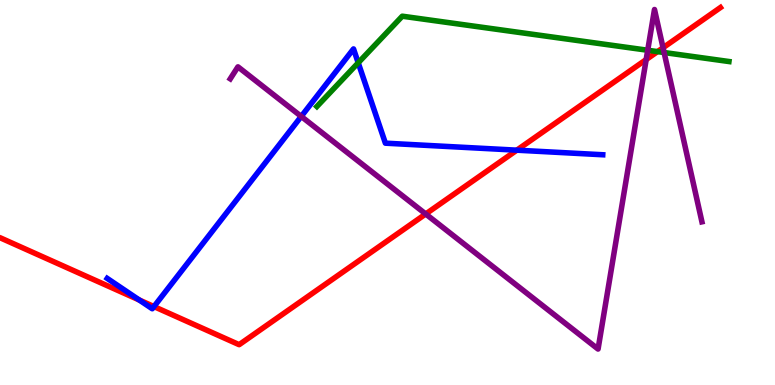[{'lines': ['blue', 'red'], 'intersections': [{'x': 1.8, 'y': 2.21}, {'x': 1.99, 'y': 2.04}, {'x': 6.67, 'y': 6.1}]}, {'lines': ['green', 'red'], 'intersections': [{'x': 8.48, 'y': 8.66}]}, {'lines': ['purple', 'red'], 'intersections': [{'x': 5.49, 'y': 4.44}, {'x': 8.34, 'y': 8.45}, {'x': 8.56, 'y': 8.76}]}, {'lines': ['blue', 'green'], 'intersections': [{'x': 4.62, 'y': 8.37}]}, {'lines': ['blue', 'purple'], 'intersections': [{'x': 3.89, 'y': 6.98}]}, {'lines': ['green', 'purple'], 'intersections': [{'x': 8.36, 'y': 8.69}, {'x': 8.57, 'y': 8.64}]}]